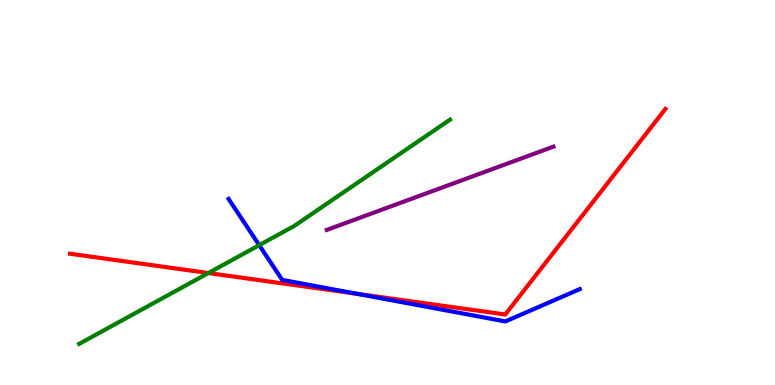[{'lines': ['blue', 'red'], 'intersections': [{'x': 4.6, 'y': 2.37}]}, {'lines': ['green', 'red'], 'intersections': [{'x': 2.69, 'y': 2.91}]}, {'lines': ['purple', 'red'], 'intersections': []}, {'lines': ['blue', 'green'], 'intersections': [{'x': 3.34, 'y': 3.63}]}, {'lines': ['blue', 'purple'], 'intersections': []}, {'lines': ['green', 'purple'], 'intersections': []}]